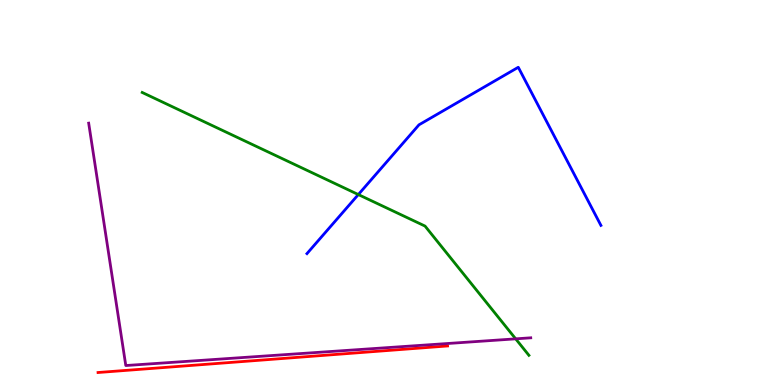[{'lines': ['blue', 'red'], 'intersections': []}, {'lines': ['green', 'red'], 'intersections': []}, {'lines': ['purple', 'red'], 'intersections': []}, {'lines': ['blue', 'green'], 'intersections': [{'x': 4.62, 'y': 4.95}]}, {'lines': ['blue', 'purple'], 'intersections': []}, {'lines': ['green', 'purple'], 'intersections': [{'x': 6.65, 'y': 1.2}]}]